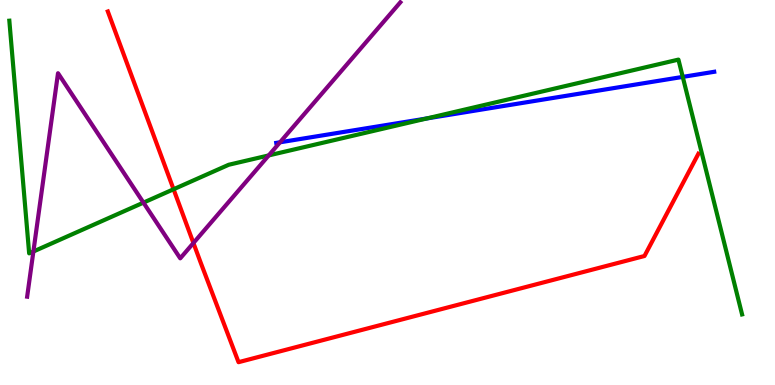[{'lines': ['blue', 'red'], 'intersections': []}, {'lines': ['green', 'red'], 'intersections': [{'x': 2.24, 'y': 5.08}]}, {'lines': ['purple', 'red'], 'intersections': [{'x': 2.5, 'y': 3.69}]}, {'lines': ['blue', 'green'], 'intersections': [{'x': 5.51, 'y': 6.92}, {'x': 8.81, 'y': 8.0}]}, {'lines': ['blue', 'purple'], 'intersections': [{'x': 3.61, 'y': 6.3}]}, {'lines': ['green', 'purple'], 'intersections': [{'x': 0.431, 'y': 3.47}, {'x': 1.85, 'y': 4.74}, {'x': 3.47, 'y': 5.96}]}]